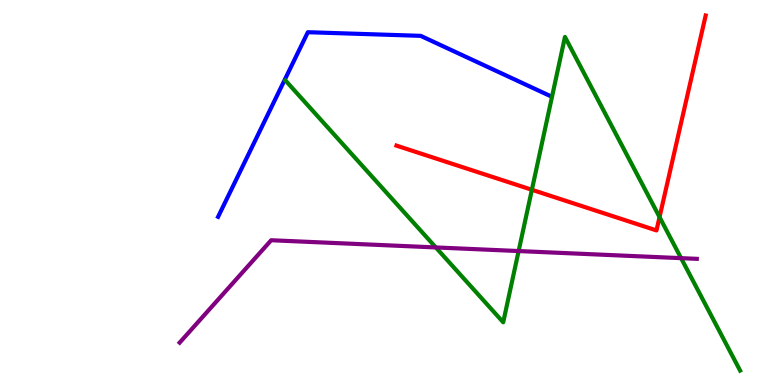[{'lines': ['blue', 'red'], 'intersections': []}, {'lines': ['green', 'red'], 'intersections': [{'x': 6.86, 'y': 5.07}, {'x': 8.51, 'y': 4.36}]}, {'lines': ['purple', 'red'], 'intersections': []}, {'lines': ['blue', 'green'], 'intersections': []}, {'lines': ['blue', 'purple'], 'intersections': []}, {'lines': ['green', 'purple'], 'intersections': [{'x': 5.62, 'y': 3.57}, {'x': 6.69, 'y': 3.48}, {'x': 8.79, 'y': 3.29}]}]